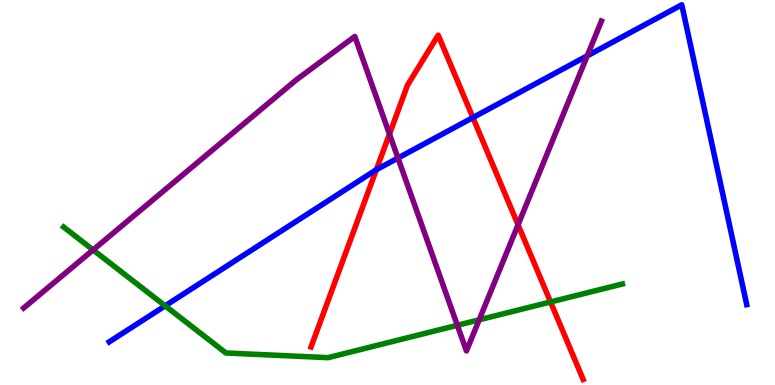[{'lines': ['blue', 'red'], 'intersections': [{'x': 4.86, 'y': 5.59}, {'x': 6.1, 'y': 6.95}]}, {'lines': ['green', 'red'], 'intersections': [{'x': 7.1, 'y': 2.16}]}, {'lines': ['purple', 'red'], 'intersections': [{'x': 5.03, 'y': 6.52}, {'x': 6.68, 'y': 4.16}]}, {'lines': ['blue', 'green'], 'intersections': [{'x': 2.13, 'y': 2.06}]}, {'lines': ['blue', 'purple'], 'intersections': [{'x': 5.14, 'y': 5.9}, {'x': 7.58, 'y': 8.55}]}, {'lines': ['green', 'purple'], 'intersections': [{'x': 1.2, 'y': 3.51}, {'x': 5.9, 'y': 1.55}, {'x': 6.18, 'y': 1.69}]}]